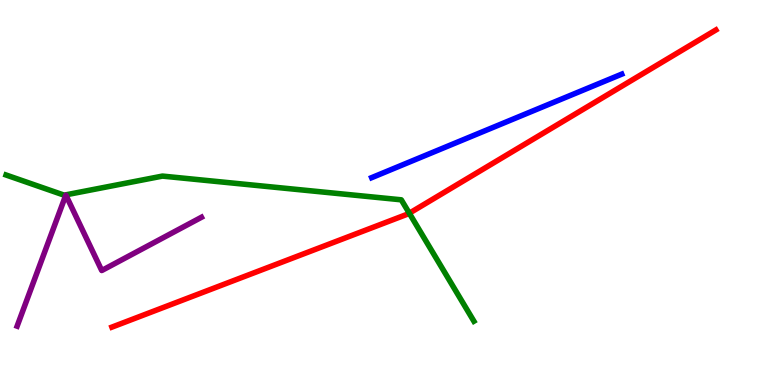[{'lines': ['blue', 'red'], 'intersections': []}, {'lines': ['green', 'red'], 'intersections': [{'x': 5.28, 'y': 4.46}]}, {'lines': ['purple', 'red'], 'intersections': []}, {'lines': ['blue', 'green'], 'intersections': []}, {'lines': ['blue', 'purple'], 'intersections': []}, {'lines': ['green', 'purple'], 'intersections': []}]